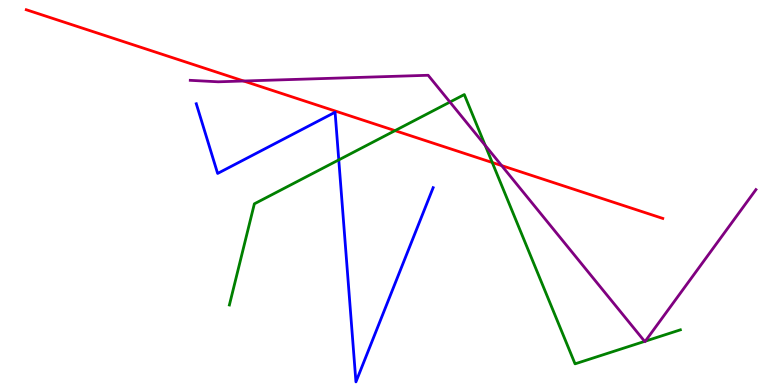[{'lines': ['blue', 'red'], 'intersections': []}, {'lines': ['green', 'red'], 'intersections': [{'x': 5.1, 'y': 6.61}, {'x': 6.35, 'y': 5.78}]}, {'lines': ['purple', 'red'], 'intersections': [{'x': 3.14, 'y': 7.9}, {'x': 6.47, 'y': 5.7}]}, {'lines': ['blue', 'green'], 'intersections': [{'x': 4.37, 'y': 5.85}]}, {'lines': ['blue', 'purple'], 'intersections': []}, {'lines': ['green', 'purple'], 'intersections': [{'x': 5.81, 'y': 7.35}, {'x': 6.26, 'y': 6.22}, {'x': 8.32, 'y': 1.13}, {'x': 8.33, 'y': 1.14}]}]